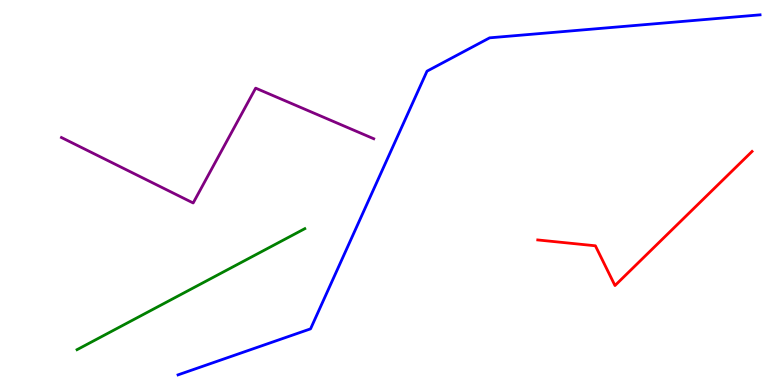[{'lines': ['blue', 'red'], 'intersections': []}, {'lines': ['green', 'red'], 'intersections': []}, {'lines': ['purple', 'red'], 'intersections': []}, {'lines': ['blue', 'green'], 'intersections': []}, {'lines': ['blue', 'purple'], 'intersections': []}, {'lines': ['green', 'purple'], 'intersections': []}]